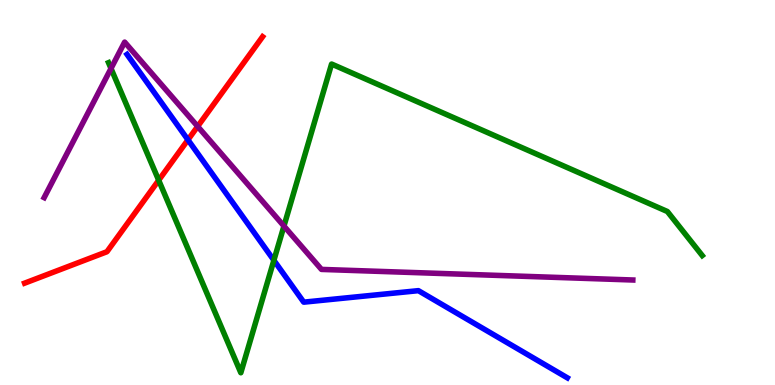[{'lines': ['blue', 'red'], 'intersections': [{'x': 2.43, 'y': 6.37}]}, {'lines': ['green', 'red'], 'intersections': [{'x': 2.05, 'y': 5.32}]}, {'lines': ['purple', 'red'], 'intersections': [{'x': 2.55, 'y': 6.72}]}, {'lines': ['blue', 'green'], 'intersections': [{'x': 3.53, 'y': 3.24}]}, {'lines': ['blue', 'purple'], 'intersections': []}, {'lines': ['green', 'purple'], 'intersections': [{'x': 1.43, 'y': 8.22}, {'x': 3.66, 'y': 4.13}]}]